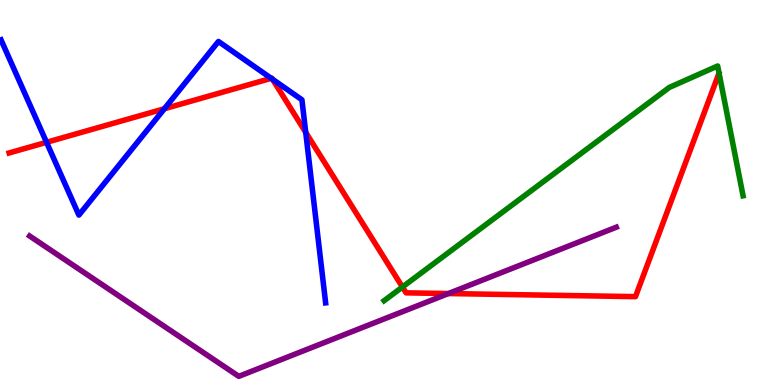[{'lines': ['blue', 'red'], 'intersections': [{'x': 0.601, 'y': 6.3}, {'x': 2.12, 'y': 7.18}, {'x': 3.5, 'y': 7.97}, {'x': 3.52, 'y': 7.94}, {'x': 3.94, 'y': 6.56}]}, {'lines': ['green', 'red'], 'intersections': [{'x': 5.19, 'y': 2.55}]}, {'lines': ['purple', 'red'], 'intersections': [{'x': 5.79, 'y': 2.38}]}, {'lines': ['blue', 'green'], 'intersections': []}, {'lines': ['blue', 'purple'], 'intersections': []}, {'lines': ['green', 'purple'], 'intersections': []}]